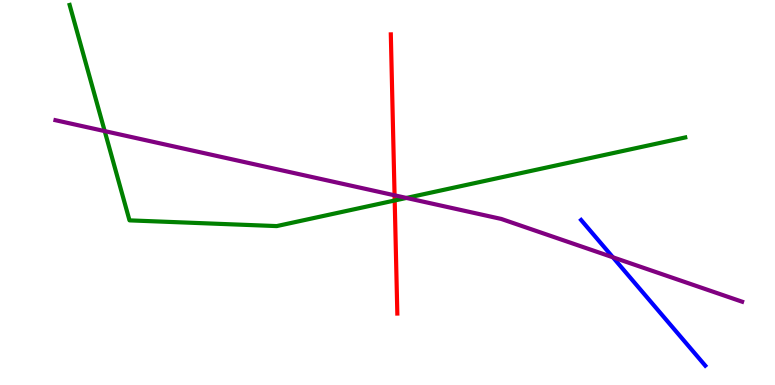[{'lines': ['blue', 'red'], 'intersections': []}, {'lines': ['green', 'red'], 'intersections': [{'x': 5.09, 'y': 4.79}]}, {'lines': ['purple', 'red'], 'intersections': [{'x': 5.09, 'y': 4.93}]}, {'lines': ['blue', 'green'], 'intersections': []}, {'lines': ['blue', 'purple'], 'intersections': [{'x': 7.91, 'y': 3.32}]}, {'lines': ['green', 'purple'], 'intersections': [{'x': 1.35, 'y': 6.59}, {'x': 5.24, 'y': 4.86}]}]